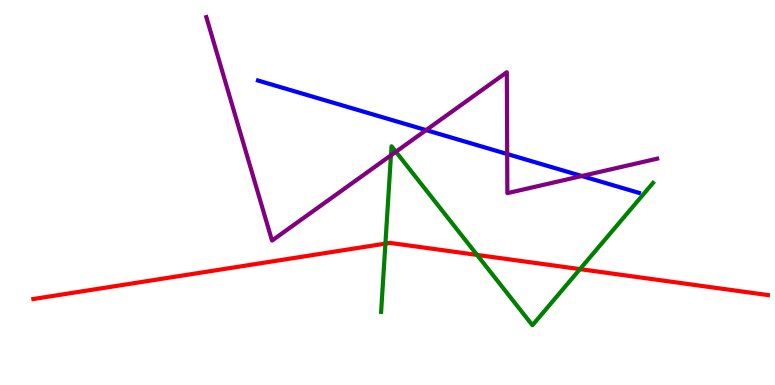[{'lines': ['blue', 'red'], 'intersections': []}, {'lines': ['green', 'red'], 'intersections': [{'x': 4.97, 'y': 3.67}, {'x': 6.16, 'y': 3.38}, {'x': 7.48, 'y': 3.01}]}, {'lines': ['purple', 'red'], 'intersections': []}, {'lines': ['blue', 'green'], 'intersections': []}, {'lines': ['blue', 'purple'], 'intersections': [{'x': 5.5, 'y': 6.62}, {'x': 6.54, 'y': 6.0}, {'x': 7.51, 'y': 5.43}]}, {'lines': ['green', 'purple'], 'intersections': [{'x': 5.04, 'y': 5.97}, {'x': 5.11, 'y': 6.06}]}]